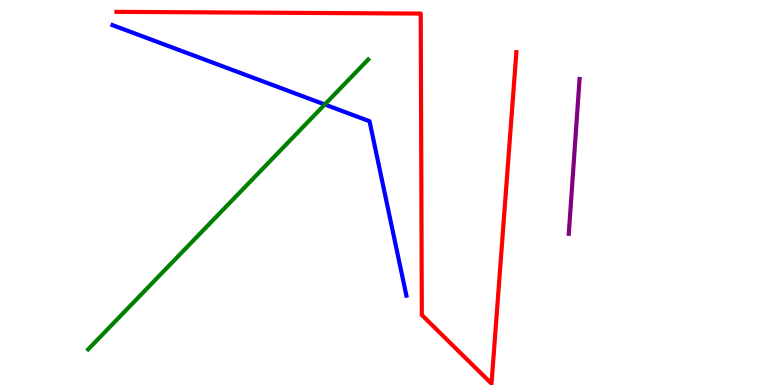[{'lines': ['blue', 'red'], 'intersections': []}, {'lines': ['green', 'red'], 'intersections': []}, {'lines': ['purple', 'red'], 'intersections': []}, {'lines': ['blue', 'green'], 'intersections': [{'x': 4.19, 'y': 7.29}]}, {'lines': ['blue', 'purple'], 'intersections': []}, {'lines': ['green', 'purple'], 'intersections': []}]